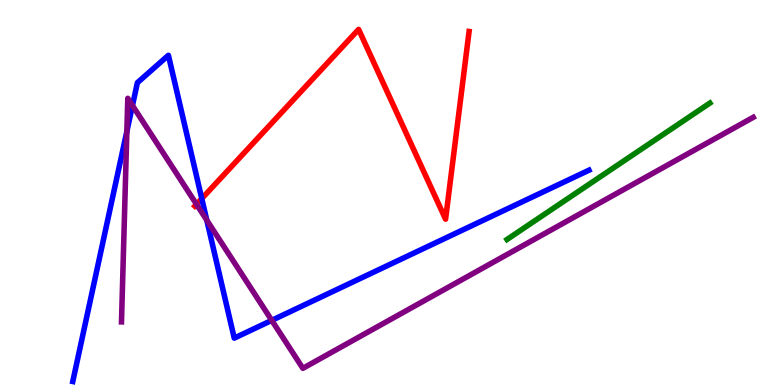[{'lines': ['blue', 'red'], 'intersections': [{'x': 2.6, 'y': 4.84}]}, {'lines': ['green', 'red'], 'intersections': []}, {'lines': ['purple', 'red'], 'intersections': [{'x': 2.54, 'y': 4.69}]}, {'lines': ['blue', 'green'], 'intersections': []}, {'lines': ['blue', 'purple'], 'intersections': [{'x': 1.64, 'y': 6.59}, {'x': 1.71, 'y': 7.26}, {'x': 2.67, 'y': 4.28}, {'x': 3.51, 'y': 1.68}]}, {'lines': ['green', 'purple'], 'intersections': []}]